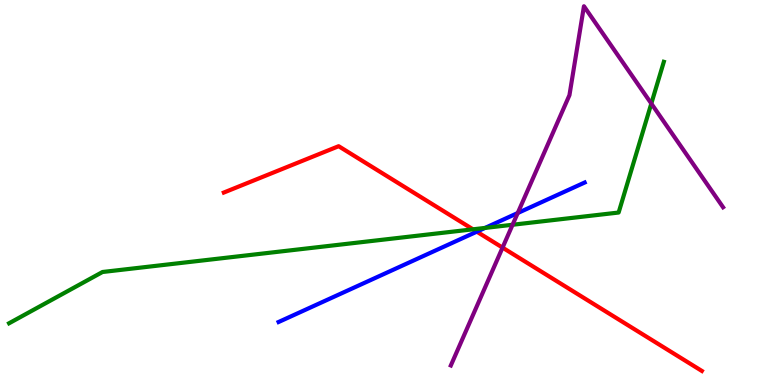[{'lines': ['blue', 'red'], 'intersections': [{'x': 6.15, 'y': 3.98}]}, {'lines': ['green', 'red'], 'intersections': [{'x': 6.1, 'y': 4.04}]}, {'lines': ['purple', 'red'], 'intersections': [{'x': 6.48, 'y': 3.57}]}, {'lines': ['blue', 'green'], 'intersections': [{'x': 6.26, 'y': 4.08}]}, {'lines': ['blue', 'purple'], 'intersections': [{'x': 6.68, 'y': 4.47}]}, {'lines': ['green', 'purple'], 'intersections': [{'x': 6.61, 'y': 4.16}, {'x': 8.4, 'y': 7.31}]}]